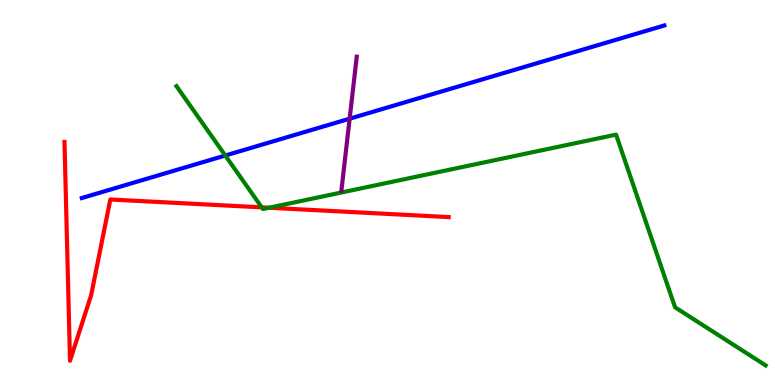[{'lines': ['blue', 'red'], 'intersections': []}, {'lines': ['green', 'red'], 'intersections': [{'x': 3.38, 'y': 4.61}, {'x': 3.47, 'y': 4.6}]}, {'lines': ['purple', 'red'], 'intersections': []}, {'lines': ['blue', 'green'], 'intersections': [{'x': 2.91, 'y': 5.96}]}, {'lines': ['blue', 'purple'], 'intersections': [{'x': 4.51, 'y': 6.92}]}, {'lines': ['green', 'purple'], 'intersections': []}]